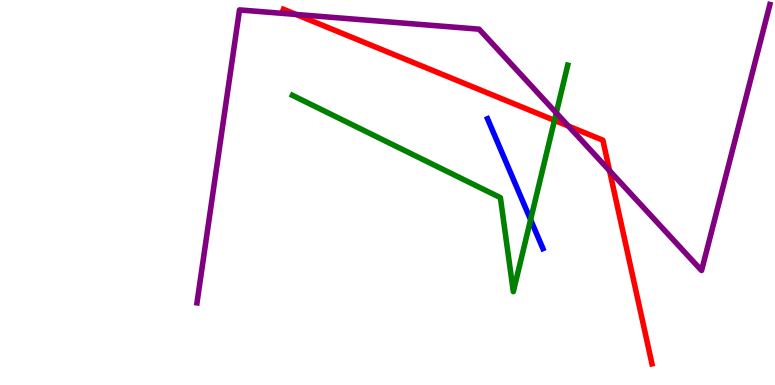[{'lines': ['blue', 'red'], 'intersections': []}, {'lines': ['green', 'red'], 'intersections': [{'x': 7.15, 'y': 6.87}]}, {'lines': ['purple', 'red'], 'intersections': [{'x': 3.82, 'y': 9.62}, {'x': 7.33, 'y': 6.73}, {'x': 7.87, 'y': 5.57}]}, {'lines': ['blue', 'green'], 'intersections': [{'x': 6.85, 'y': 4.29}]}, {'lines': ['blue', 'purple'], 'intersections': []}, {'lines': ['green', 'purple'], 'intersections': [{'x': 7.18, 'y': 7.07}]}]